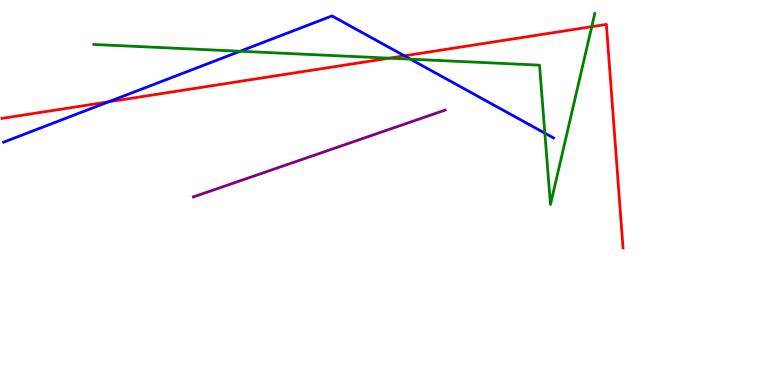[{'lines': ['blue', 'red'], 'intersections': [{'x': 1.4, 'y': 7.36}, {'x': 5.22, 'y': 8.55}]}, {'lines': ['green', 'red'], 'intersections': [{'x': 5.02, 'y': 8.49}, {'x': 7.64, 'y': 9.31}]}, {'lines': ['purple', 'red'], 'intersections': []}, {'lines': ['blue', 'green'], 'intersections': [{'x': 3.1, 'y': 8.67}, {'x': 5.3, 'y': 8.46}, {'x': 7.03, 'y': 6.54}]}, {'lines': ['blue', 'purple'], 'intersections': []}, {'lines': ['green', 'purple'], 'intersections': []}]